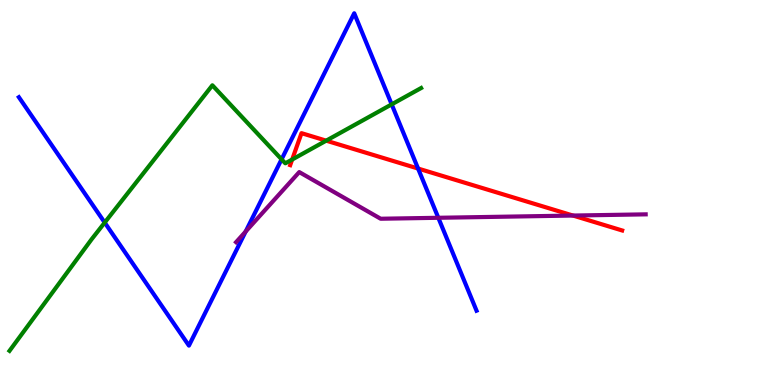[{'lines': ['blue', 'red'], 'intersections': [{'x': 5.39, 'y': 5.62}]}, {'lines': ['green', 'red'], 'intersections': [{'x': 3.77, 'y': 5.86}, {'x': 4.21, 'y': 6.35}]}, {'lines': ['purple', 'red'], 'intersections': [{'x': 7.39, 'y': 4.4}]}, {'lines': ['blue', 'green'], 'intersections': [{'x': 1.35, 'y': 4.22}, {'x': 3.63, 'y': 5.86}, {'x': 5.05, 'y': 7.29}]}, {'lines': ['blue', 'purple'], 'intersections': [{'x': 3.17, 'y': 3.99}, {'x': 5.66, 'y': 4.34}]}, {'lines': ['green', 'purple'], 'intersections': []}]